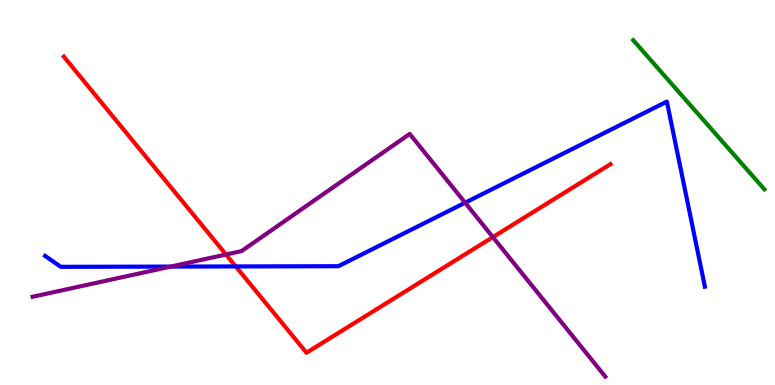[{'lines': ['blue', 'red'], 'intersections': [{'x': 3.04, 'y': 3.08}]}, {'lines': ['green', 'red'], 'intersections': []}, {'lines': ['purple', 'red'], 'intersections': [{'x': 2.92, 'y': 3.39}, {'x': 6.36, 'y': 3.84}]}, {'lines': ['blue', 'green'], 'intersections': []}, {'lines': ['blue', 'purple'], 'intersections': [{'x': 2.2, 'y': 3.08}, {'x': 6.0, 'y': 4.73}]}, {'lines': ['green', 'purple'], 'intersections': []}]